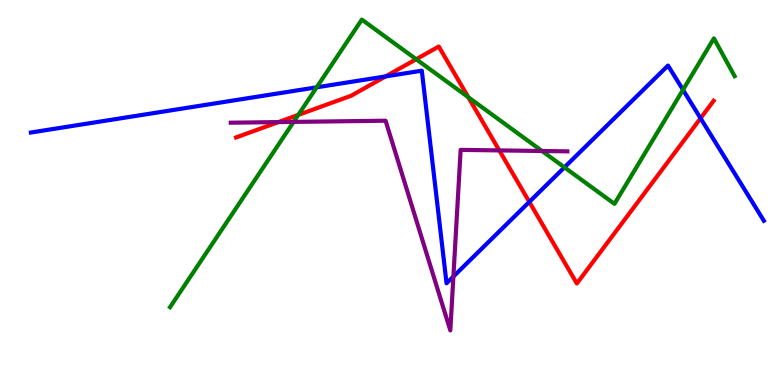[{'lines': ['blue', 'red'], 'intersections': [{'x': 4.98, 'y': 8.02}, {'x': 6.83, 'y': 4.76}, {'x': 9.04, 'y': 6.93}]}, {'lines': ['green', 'red'], 'intersections': [{'x': 3.85, 'y': 7.02}, {'x': 5.37, 'y': 8.46}, {'x': 6.04, 'y': 7.47}]}, {'lines': ['purple', 'red'], 'intersections': [{'x': 3.59, 'y': 6.83}, {'x': 6.44, 'y': 6.09}]}, {'lines': ['blue', 'green'], 'intersections': [{'x': 4.09, 'y': 7.73}, {'x': 7.28, 'y': 5.65}, {'x': 8.81, 'y': 7.67}]}, {'lines': ['blue', 'purple'], 'intersections': [{'x': 5.85, 'y': 2.82}]}, {'lines': ['green', 'purple'], 'intersections': [{'x': 3.79, 'y': 6.83}, {'x': 6.99, 'y': 6.08}]}]